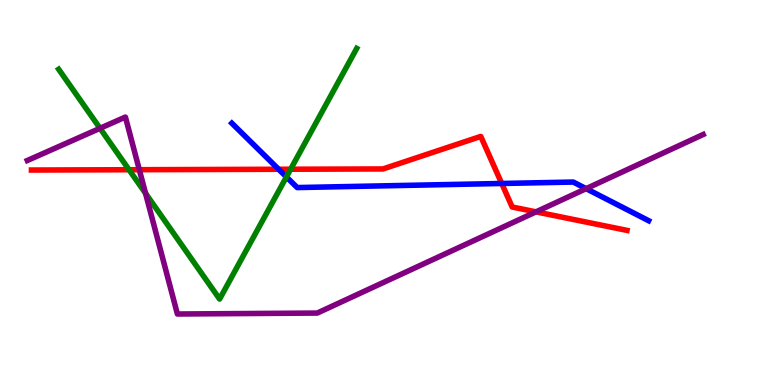[{'lines': ['blue', 'red'], 'intersections': [{'x': 3.6, 'y': 5.6}, {'x': 6.47, 'y': 5.23}]}, {'lines': ['green', 'red'], 'intersections': [{'x': 1.66, 'y': 5.59}, {'x': 3.75, 'y': 5.6}]}, {'lines': ['purple', 'red'], 'intersections': [{'x': 1.8, 'y': 5.59}, {'x': 6.92, 'y': 4.5}]}, {'lines': ['blue', 'green'], 'intersections': [{'x': 3.7, 'y': 5.4}]}, {'lines': ['blue', 'purple'], 'intersections': [{'x': 7.56, 'y': 5.1}]}, {'lines': ['green', 'purple'], 'intersections': [{'x': 1.29, 'y': 6.67}, {'x': 1.88, 'y': 4.98}]}]